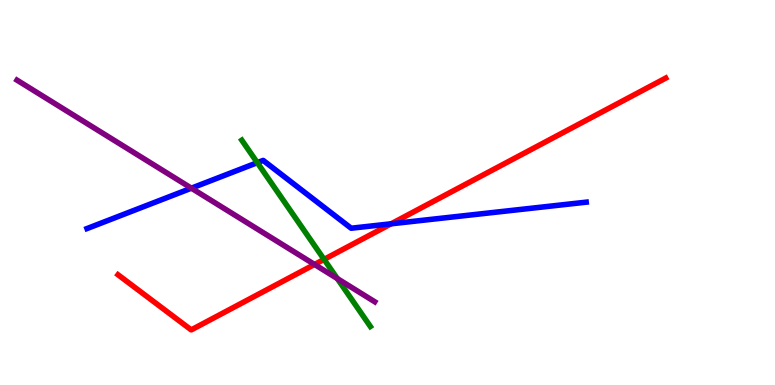[{'lines': ['blue', 'red'], 'intersections': [{'x': 5.05, 'y': 4.19}]}, {'lines': ['green', 'red'], 'intersections': [{'x': 4.18, 'y': 3.26}]}, {'lines': ['purple', 'red'], 'intersections': [{'x': 4.06, 'y': 3.13}]}, {'lines': ['blue', 'green'], 'intersections': [{'x': 3.32, 'y': 5.77}]}, {'lines': ['blue', 'purple'], 'intersections': [{'x': 2.47, 'y': 5.11}]}, {'lines': ['green', 'purple'], 'intersections': [{'x': 4.35, 'y': 2.76}]}]